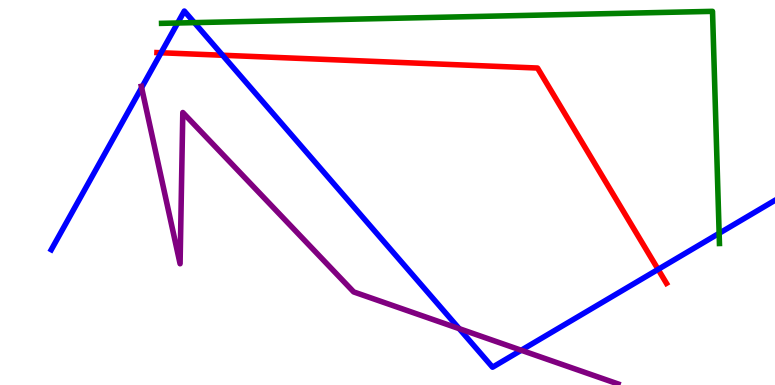[{'lines': ['blue', 'red'], 'intersections': [{'x': 2.08, 'y': 8.63}, {'x': 2.87, 'y': 8.56}, {'x': 8.49, 'y': 3.0}]}, {'lines': ['green', 'red'], 'intersections': []}, {'lines': ['purple', 'red'], 'intersections': []}, {'lines': ['blue', 'green'], 'intersections': [{'x': 2.29, 'y': 9.4}, {'x': 2.51, 'y': 9.41}, {'x': 9.28, 'y': 3.94}]}, {'lines': ['blue', 'purple'], 'intersections': [{'x': 1.83, 'y': 7.72}, {'x': 5.93, 'y': 1.46}, {'x': 6.73, 'y': 0.903}]}, {'lines': ['green', 'purple'], 'intersections': []}]